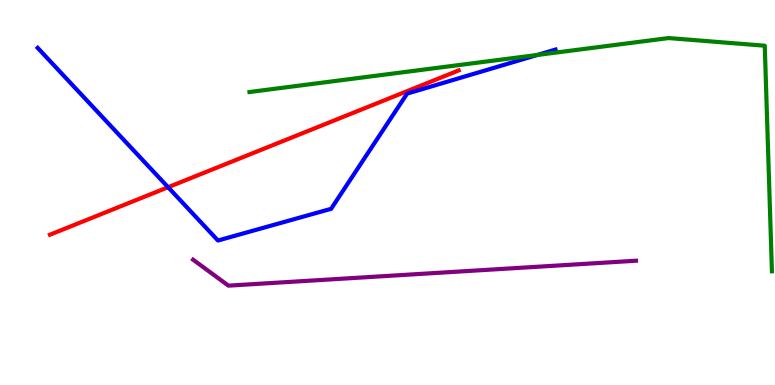[{'lines': ['blue', 'red'], 'intersections': [{'x': 2.17, 'y': 5.14}]}, {'lines': ['green', 'red'], 'intersections': []}, {'lines': ['purple', 'red'], 'intersections': []}, {'lines': ['blue', 'green'], 'intersections': [{'x': 6.93, 'y': 8.57}]}, {'lines': ['blue', 'purple'], 'intersections': []}, {'lines': ['green', 'purple'], 'intersections': []}]